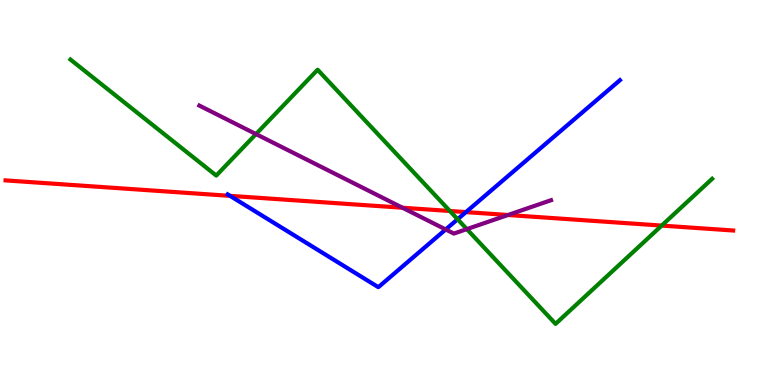[{'lines': ['blue', 'red'], 'intersections': [{'x': 2.97, 'y': 4.91}, {'x': 6.01, 'y': 4.49}]}, {'lines': ['green', 'red'], 'intersections': [{'x': 5.8, 'y': 4.52}, {'x': 8.54, 'y': 4.14}]}, {'lines': ['purple', 'red'], 'intersections': [{'x': 5.19, 'y': 4.6}, {'x': 6.55, 'y': 4.42}]}, {'lines': ['blue', 'green'], 'intersections': [{'x': 5.9, 'y': 4.31}]}, {'lines': ['blue', 'purple'], 'intersections': [{'x': 5.75, 'y': 4.04}]}, {'lines': ['green', 'purple'], 'intersections': [{'x': 3.3, 'y': 6.52}, {'x': 6.02, 'y': 4.05}]}]